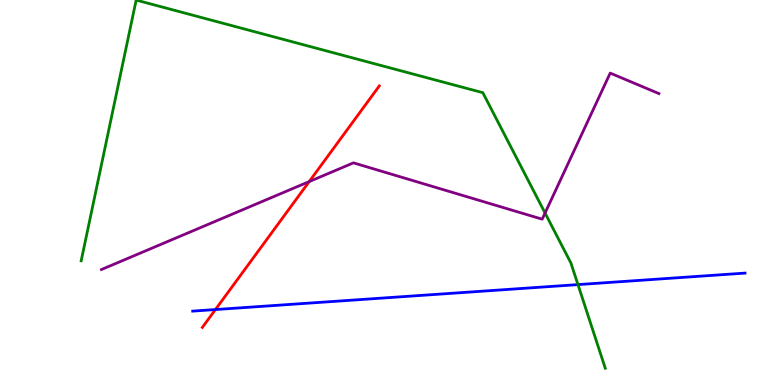[{'lines': ['blue', 'red'], 'intersections': [{'x': 2.78, 'y': 1.96}]}, {'lines': ['green', 'red'], 'intersections': []}, {'lines': ['purple', 'red'], 'intersections': [{'x': 3.99, 'y': 5.28}]}, {'lines': ['blue', 'green'], 'intersections': [{'x': 7.46, 'y': 2.61}]}, {'lines': ['blue', 'purple'], 'intersections': []}, {'lines': ['green', 'purple'], 'intersections': [{'x': 7.03, 'y': 4.47}]}]